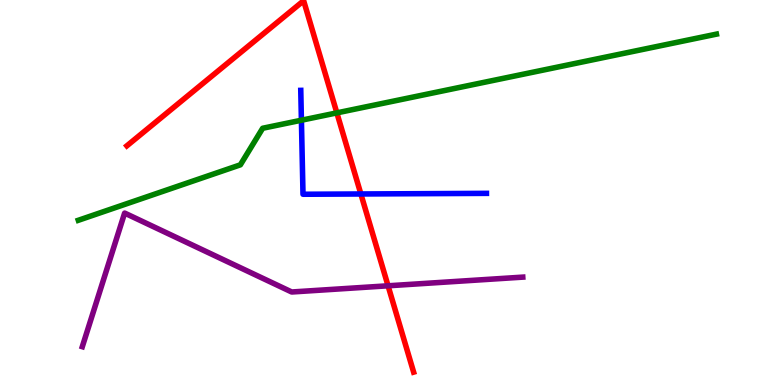[{'lines': ['blue', 'red'], 'intersections': [{'x': 4.66, 'y': 4.96}]}, {'lines': ['green', 'red'], 'intersections': [{'x': 4.35, 'y': 7.07}]}, {'lines': ['purple', 'red'], 'intersections': [{'x': 5.01, 'y': 2.58}]}, {'lines': ['blue', 'green'], 'intersections': [{'x': 3.89, 'y': 6.88}]}, {'lines': ['blue', 'purple'], 'intersections': []}, {'lines': ['green', 'purple'], 'intersections': []}]